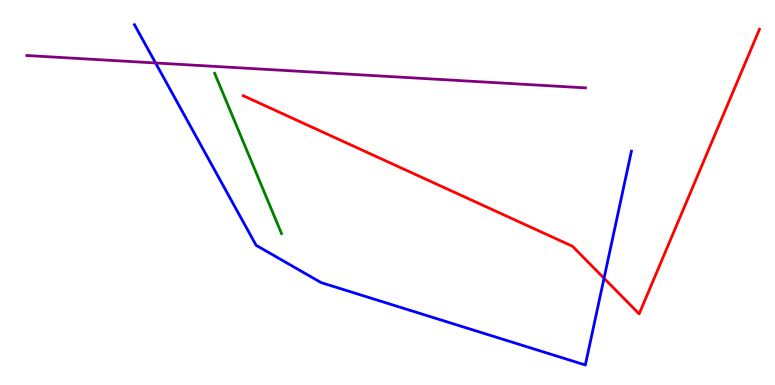[{'lines': ['blue', 'red'], 'intersections': [{'x': 7.79, 'y': 2.77}]}, {'lines': ['green', 'red'], 'intersections': []}, {'lines': ['purple', 'red'], 'intersections': []}, {'lines': ['blue', 'green'], 'intersections': []}, {'lines': ['blue', 'purple'], 'intersections': [{'x': 2.01, 'y': 8.36}]}, {'lines': ['green', 'purple'], 'intersections': []}]